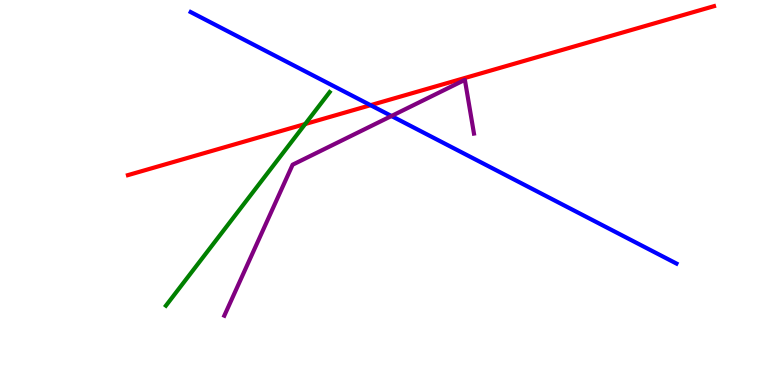[{'lines': ['blue', 'red'], 'intersections': [{'x': 4.78, 'y': 7.27}]}, {'lines': ['green', 'red'], 'intersections': [{'x': 3.94, 'y': 6.78}]}, {'lines': ['purple', 'red'], 'intersections': []}, {'lines': ['blue', 'green'], 'intersections': []}, {'lines': ['blue', 'purple'], 'intersections': [{'x': 5.05, 'y': 6.99}]}, {'lines': ['green', 'purple'], 'intersections': []}]